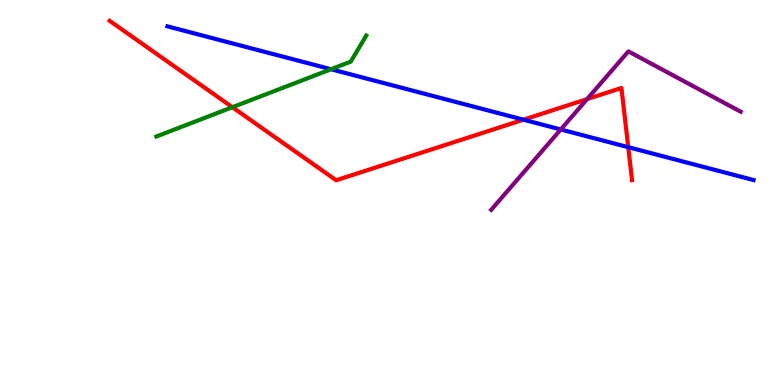[{'lines': ['blue', 'red'], 'intersections': [{'x': 6.75, 'y': 6.89}, {'x': 8.11, 'y': 6.18}]}, {'lines': ['green', 'red'], 'intersections': [{'x': 3.0, 'y': 7.21}]}, {'lines': ['purple', 'red'], 'intersections': [{'x': 7.57, 'y': 7.43}]}, {'lines': ['blue', 'green'], 'intersections': [{'x': 4.27, 'y': 8.2}]}, {'lines': ['blue', 'purple'], 'intersections': [{'x': 7.24, 'y': 6.64}]}, {'lines': ['green', 'purple'], 'intersections': []}]